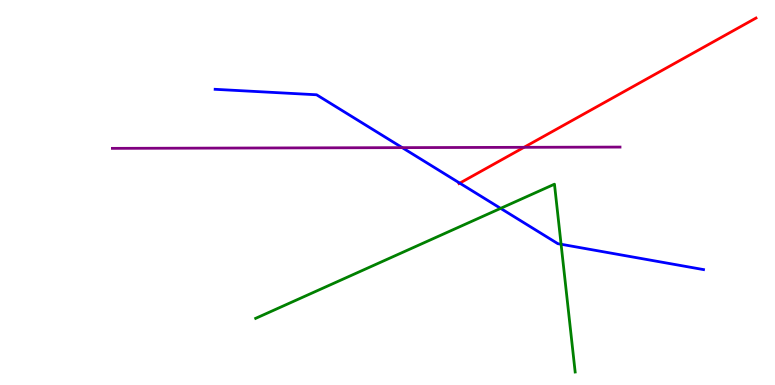[{'lines': ['blue', 'red'], 'intersections': [{'x': 5.93, 'y': 5.24}]}, {'lines': ['green', 'red'], 'intersections': []}, {'lines': ['purple', 'red'], 'intersections': [{'x': 6.76, 'y': 6.17}]}, {'lines': ['blue', 'green'], 'intersections': [{'x': 6.46, 'y': 4.59}, {'x': 7.24, 'y': 3.66}]}, {'lines': ['blue', 'purple'], 'intersections': [{'x': 5.19, 'y': 6.17}]}, {'lines': ['green', 'purple'], 'intersections': []}]